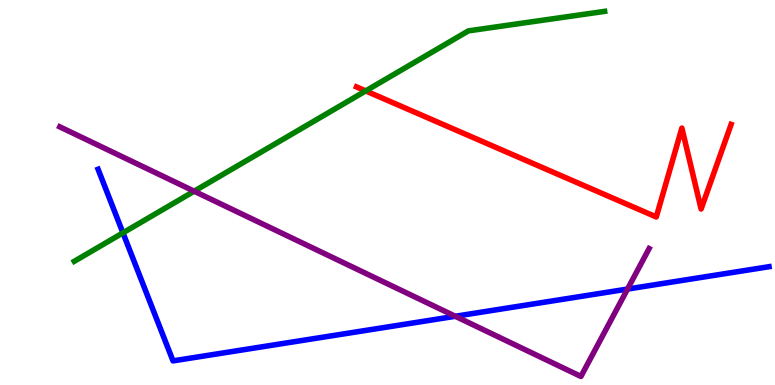[{'lines': ['blue', 'red'], 'intersections': []}, {'lines': ['green', 'red'], 'intersections': [{'x': 4.72, 'y': 7.64}]}, {'lines': ['purple', 'red'], 'intersections': []}, {'lines': ['blue', 'green'], 'intersections': [{'x': 1.59, 'y': 3.95}]}, {'lines': ['blue', 'purple'], 'intersections': [{'x': 5.87, 'y': 1.79}, {'x': 8.1, 'y': 2.49}]}, {'lines': ['green', 'purple'], 'intersections': [{'x': 2.51, 'y': 5.03}]}]